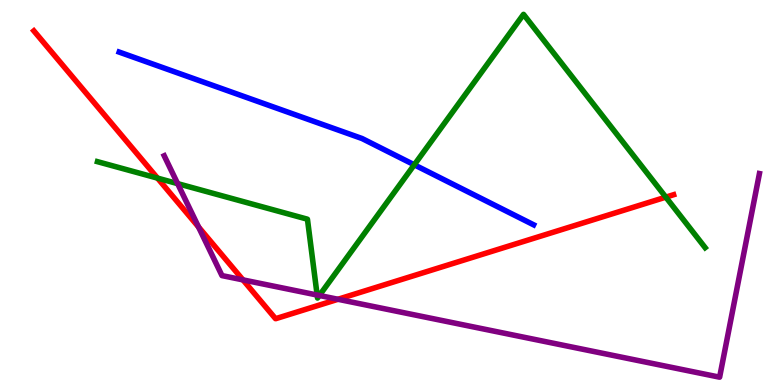[{'lines': ['blue', 'red'], 'intersections': []}, {'lines': ['green', 'red'], 'intersections': [{'x': 2.03, 'y': 5.37}, {'x': 8.59, 'y': 4.88}]}, {'lines': ['purple', 'red'], 'intersections': [{'x': 2.56, 'y': 4.1}, {'x': 3.14, 'y': 2.73}, {'x': 4.36, 'y': 2.23}]}, {'lines': ['blue', 'green'], 'intersections': [{'x': 5.35, 'y': 5.72}]}, {'lines': ['blue', 'purple'], 'intersections': []}, {'lines': ['green', 'purple'], 'intersections': [{'x': 2.29, 'y': 5.23}, {'x': 4.09, 'y': 2.34}, {'x': 4.12, 'y': 2.33}]}]